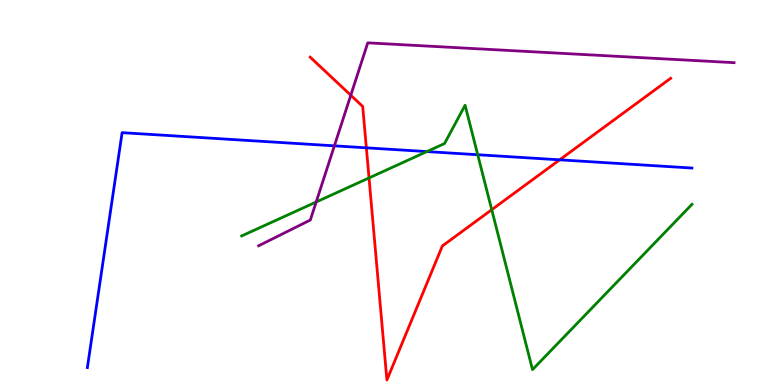[{'lines': ['blue', 'red'], 'intersections': [{'x': 4.73, 'y': 6.16}, {'x': 7.22, 'y': 5.85}]}, {'lines': ['green', 'red'], 'intersections': [{'x': 4.76, 'y': 5.38}, {'x': 6.34, 'y': 4.55}]}, {'lines': ['purple', 'red'], 'intersections': [{'x': 4.53, 'y': 7.53}]}, {'lines': ['blue', 'green'], 'intersections': [{'x': 5.51, 'y': 6.06}, {'x': 6.16, 'y': 5.98}]}, {'lines': ['blue', 'purple'], 'intersections': [{'x': 4.31, 'y': 6.21}]}, {'lines': ['green', 'purple'], 'intersections': [{'x': 4.08, 'y': 4.75}]}]